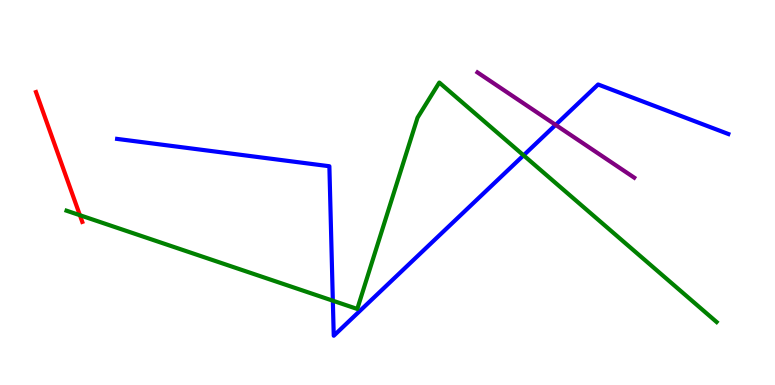[{'lines': ['blue', 'red'], 'intersections': []}, {'lines': ['green', 'red'], 'intersections': [{'x': 1.03, 'y': 4.41}]}, {'lines': ['purple', 'red'], 'intersections': []}, {'lines': ['blue', 'green'], 'intersections': [{'x': 4.29, 'y': 2.19}, {'x': 6.76, 'y': 5.97}]}, {'lines': ['blue', 'purple'], 'intersections': [{'x': 7.17, 'y': 6.76}]}, {'lines': ['green', 'purple'], 'intersections': []}]